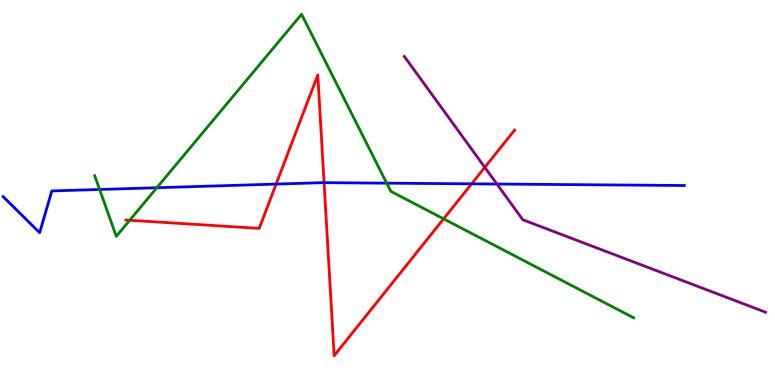[{'lines': ['blue', 'red'], 'intersections': [{'x': 3.56, 'y': 5.22}, {'x': 4.18, 'y': 5.26}, {'x': 6.09, 'y': 5.23}]}, {'lines': ['green', 'red'], 'intersections': [{'x': 1.67, 'y': 4.28}, {'x': 5.72, 'y': 4.32}]}, {'lines': ['purple', 'red'], 'intersections': [{'x': 6.26, 'y': 5.65}]}, {'lines': ['blue', 'green'], 'intersections': [{'x': 1.29, 'y': 5.08}, {'x': 2.02, 'y': 5.12}, {'x': 4.99, 'y': 5.24}]}, {'lines': ['blue', 'purple'], 'intersections': [{'x': 6.41, 'y': 5.22}]}, {'lines': ['green', 'purple'], 'intersections': []}]